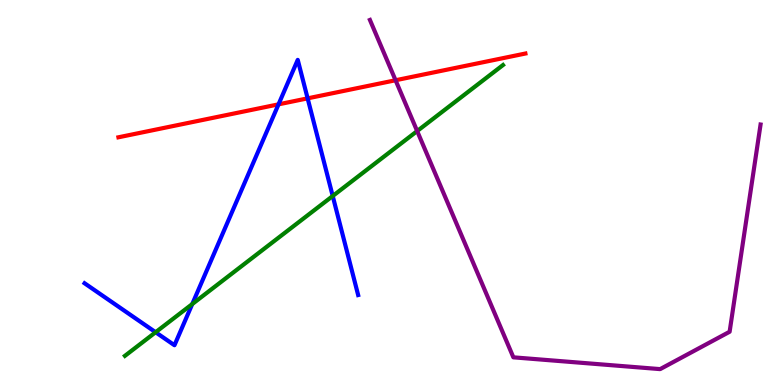[{'lines': ['blue', 'red'], 'intersections': [{'x': 3.59, 'y': 7.29}, {'x': 3.97, 'y': 7.45}]}, {'lines': ['green', 'red'], 'intersections': []}, {'lines': ['purple', 'red'], 'intersections': [{'x': 5.1, 'y': 7.92}]}, {'lines': ['blue', 'green'], 'intersections': [{'x': 2.01, 'y': 1.37}, {'x': 2.48, 'y': 2.1}, {'x': 4.29, 'y': 4.91}]}, {'lines': ['blue', 'purple'], 'intersections': []}, {'lines': ['green', 'purple'], 'intersections': [{'x': 5.38, 'y': 6.6}]}]